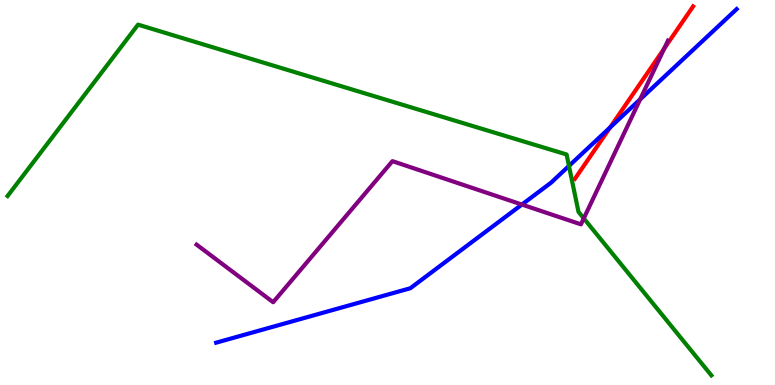[{'lines': ['blue', 'red'], 'intersections': [{'x': 7.87, 'y': 6.69}]}, {'lines': ['green', 'red'], 'intersections': []}, {'lines': ['purple', 'red'], 'intersections': [{'x': 8.57, 'y': 8.74}]}, {'lines': ['blue', 'green'], 'intersections': [{'x': 7.34, 'y': 5.69}]}, {'lines': ['blue', 'purple'], 'intersections': [{'x': 6.73, 'y': 4.69}, {'x': 8.26, 'y': 7.42}]}, {'lines': ['green', 'purple'], 'intersections': [{'x': 7.53, 'y': 4.33}]}]